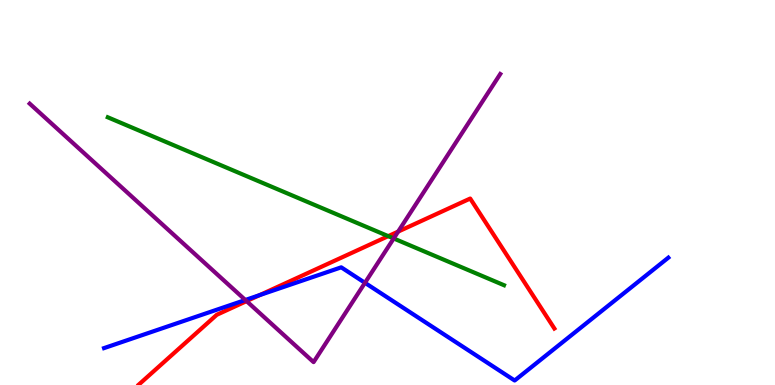[{'lines': ['blue', 'red'], 'intersections': [{'x': 3.35, 'y': 2.34}]}, {'lines': ['green', 'red'], 'intersections': [{'x': 5.01, 'y': 3.87}]}, {'lines': ['purple', 'red'], 'intersections': [{'x': 3.18, 'y': 2.18}, {'x': 5.14, 'y': 3.98}]}, {'lines': ['blue', 'green'], 'intersections': []}, {'lines': ['blue', 'purple'], 'intersections': [{'x': 3.17, 'y': 2.21}, {'x': 4.71, 'y': 2.65}]}, {'lines': ['green', 'purple'], 'intersections': [{'x': 5.08, 'y': 3.81}]}]